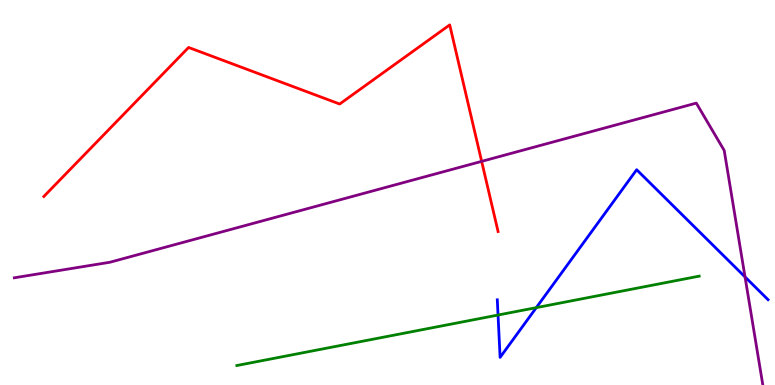[{'lines': ['blue', 'red'], 'intersections': []}, {'lines': ['green', 'red'], 'intersections': []}, {'lines': ['purple', 'red'], 'intersections': [{'x': 6.21, 'y': 5.81}]}, {'lines': ['blue', 'green'], 'intersections': [{'x': 6.43, 'y': 1.82}, {'x': 6.92, 'y': 2.01}]}, {'lines': ['blue', 'purple'], 'intersections': [{'x': 9.61, 'y': 2.81}]}, {'lines': ['green', 'purple'], 'intersections': []}]